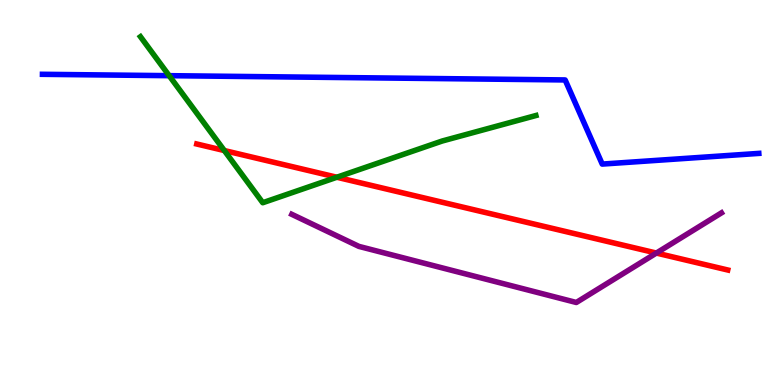[{'lines': ['blue', 'red'], 'intersections': []}, {'lines': ['green', 'red'], 'intersections': [{'x': 2.89, 'y': 6.09}, {'x': 4.35, 'y': 5.4}]}, {'lines': ['purple', 'red'], 'intersections': [{'x': 8.47, 'y': 3.43}]}, {'lines': ['blue', 'green'], 'intersections': [{'x': 2.18, 'y': 8.03}]}, {'lines': ['blue', 'purple'], 'intersections': []}, {'lines': ['green', 'purple'], 'intersections': []}]